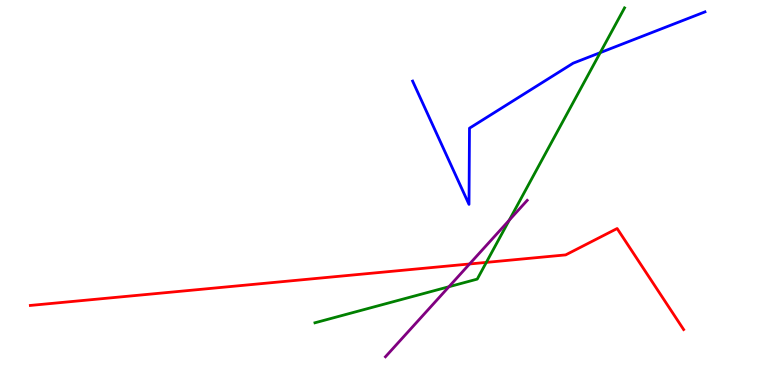[{'lines': ['blue', 'red'], 'intersections': []}, {'lines': ['green', 'red'], 'intersections': [{'x': 6.28, 'y': 3.18}]}, {'lines': ['purple', 'red'], 'intersections': [{'x': 6.06, 'y': 3.14}]}, {'lines': ['blue', 'green'], 'intersections': [{'x': 7.74, 'y': 8.63}]}, {'lines': ['blue', 'purple'], 'intersections': []}, {'lines': ['green', 'purple'], 'intersections': [{'x': 5.79, 'y': 2.55}, {'x': 6.57, 'y': 4.28}]}]